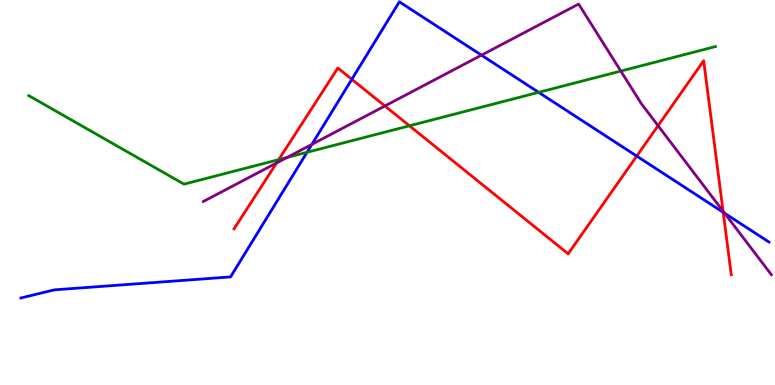[{'lines': ['blue', 'red'], 'intersections': [{'x': 4.54, 'y': 7.94}, {'x': 8.22, 'y': 5.95}, {'x': 9.33, 'y': 4.49}]}, {'lines': ['green', 'red'], 'intersections': [{'x': 3.6, 'y': 5.85}, {'x': 5.28, 'y': 6.73}]}, {'lines': ['purple', 'red'], 'intersections': [{'x': 3.57, 'y': 5.77}, {'x': 4.97, 'y': 7.25}, {'x': 8.49, 'y': 6.74}, {'x': 9.33, 'y': 4.51}]}, {'lines': ['blue', 'green'], 'intersections': [{'x': 3.96, 'y': 6.04}, {'x': 6.95, 'y': 7.6}]}, {'lines': ['blue', 'purple'], 'intersections': [{'x': 4.02, 'y': 6.25}, {'x': 6.21, 'y': 8.57}, {'x': 9.35, 'y': 4.46}]}, {'lines': ['green', 'purple'], 'intersections': [{'x': 3.7, 'y': 5.91}, {'x': 8.01, 'y': 8.15}]}]